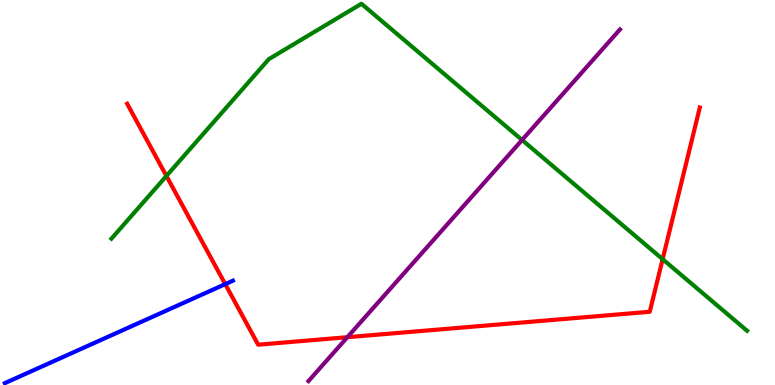[{'lines': ['blue', 'red'], 'intersections': [{'x': 2.91, 'y': 2.62}]}, {'lines': ['green', 'red'], 'intersections': [{'x': 2.15, 'y': 5.43}, {'x': 8.55, 'y': 3.27}]}, {'lines': ['purple', 'red'], 'intersections': [{'x': 4.48, 'y': 1.24}]}, {'lines': ['blue', 'green'], 'intersections': []}, {'lines': ['blue', 'purple'], 'intersections': []}, {'lines': ['green', 'purple'], 'intersections': [{'x': 6.74, 'y': 6.36}]}]